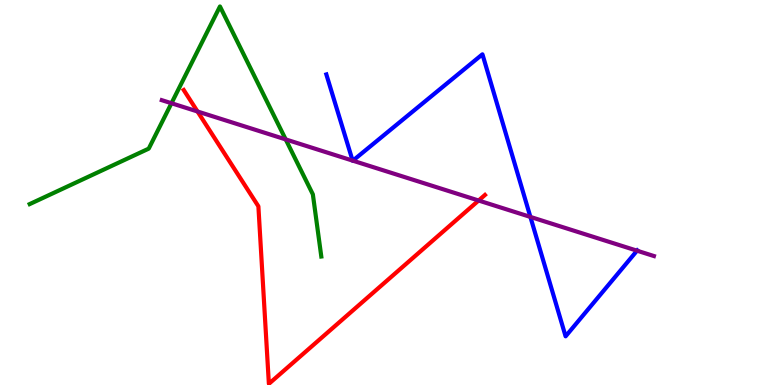[{'lines': ['blue', 'red'], 'intersections': []}, {'lines': ['green', 'red'], 'intersections': []}, {'lines': ['purple', 'red'], 'intersections': [{'x': 2.55, 'y': 7.1}, {'x': 6.18, 'y': 4.79}]}, {'lines': ['blue', 'green'], 'intersections': []}, {'lines': ['blue', 'purple'], 'intersections': [{'x': 4.55, 'y': 5.83}, {'x': 4.55, 'y': 5.83}, {'x': 6.84, 'y': 4.37}, {'x': 8.22, 'y': 3.49}]}, {'lines': ['green', 'purple'], 'intersections': [{'x': 2.21, 'y': 7.32}, {'x': 3.69, 'y': 6.38}]}]